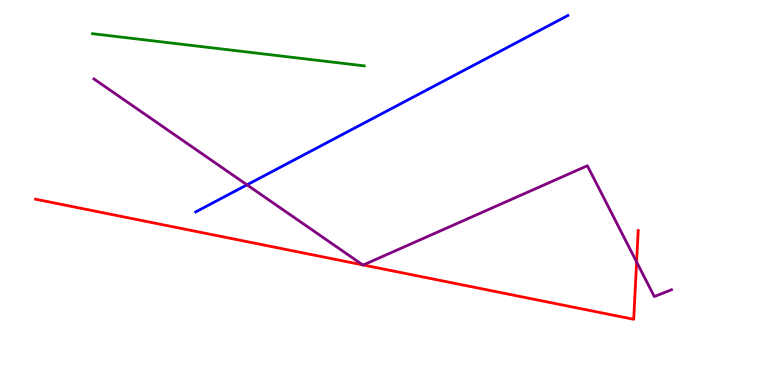[{'lines': ['blue', 'red'], 'intersections': []}, {'lines': ['green', 'red'], 'intersections': []}, {'lines': ['purple', 'red'], 'intersections': [{'x': 4.68, 'y': 3.12}, {'x': 4.69, 'y': 3.12}, {'x': 8.21, 'y': 3.2}]}, {'lines': ['blue', 'green'], 'intersections': []}, {'lines': ['blue', 'purple'], 'intersections': [{'x': 3.19, 'y': 5.2}]}, {'lines': ['green', 'purple'], 'intersections': []}]